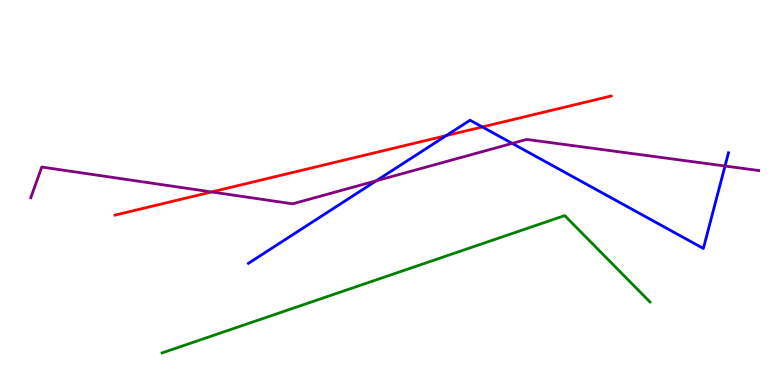[{'lines': ['blue', 'red'], 'intersections': [{'x': 5.76, 'y': 6.48}, {'x': 6.22, 'y': 6.7}]}, {'lines': ['green', 'red'], 'intersections': []}, {'lines': ['purple', 'red'], 'intersections': [{'x': 2.73, 'y': 5.01}]}, {'lines': ['blue', 'green'], 'intersections': []}, {'lines': ['blue', 'purple'], 'intersections': [{'x': 4.85, 'y': 5.3}, {'x': 6.61, 'y': 6.28}, {'x': 9.36, 'y': 5.69}]}, {'lines': ['green', 'purple'], 'intersections': []}]